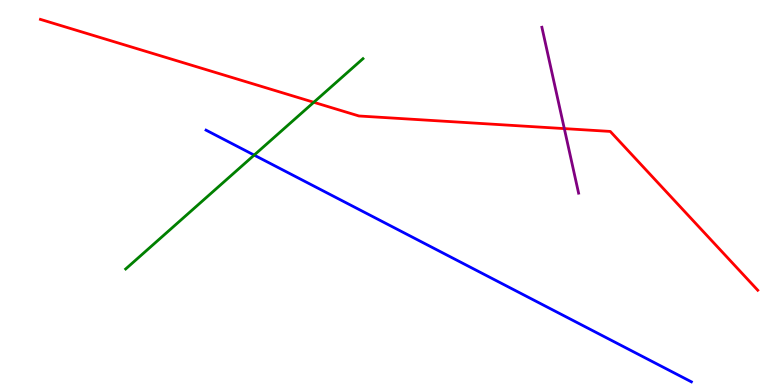[{'lines': ['blue', 'red'], 'intersections': []}, {'lines': ['green', 'red'], 'intersections': [{'x': 4.05, 'y': 7.34}]}, {'lines': ['purple', 'red'], 'intersections': [{'x': 7.28, 'y': 6.66}]}, {'lines': ['blue', 'green'], 'intersections': [{'x': 3.28, 'y': 5.97}]}, {'lines': ['blue', 'purple'], 'intersections': []}, {'lines': ['green', 'purple'], 'intersections': []}]